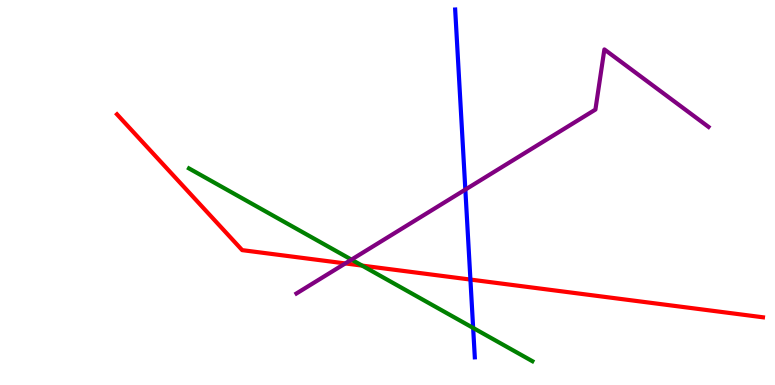[{'lines': ['blue', 'red'], 'intersections': [{'x': 6.07, 'y': 2.74}]}, {'lines': ['green', 'red'], 'intersections': [{'x': 4.67, 'y': 3.1}]}, {'lines': ['purple', 'red'], 'intersections': [{'x': 4.46, 'y': 3.16}]}, {'lines': ['blue', 'green'], 'intersections': [{'x': 6.11, 'y': 1.48}]}, {'lines': ['blue', 'purple'], 'intersections': [{'x': 6.0, 'y': 5.08}]}, {'lines': ['green', 'purple'], 'intersections': [{'x': 4.54, 'y': 3.26}]}]